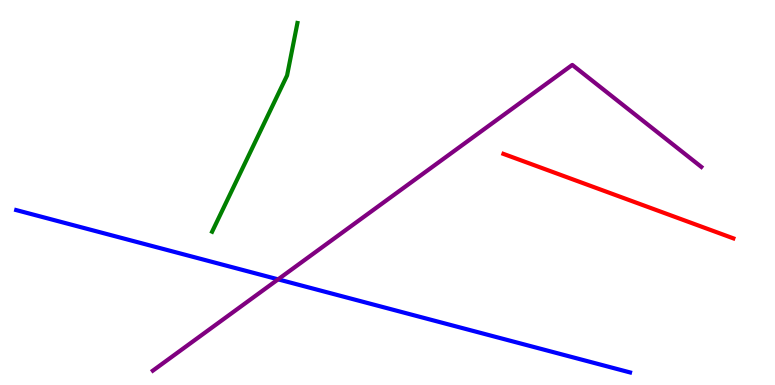[{'lines': ['blue', 'red'], 'intersections': []}, {'lines': ['green', 'red'], 'intersections': []}, {'lines': ['purple', 'red'], 'intersections': []}, {'lines': ['blue', 'green'], 'intersections': []}, {'lines': ['blue', 'purple'], 'intersections': [{'x': 3.59, 'y': 2.74}]}, {'lines': ['green', 'purple'], 'intersections': []}]